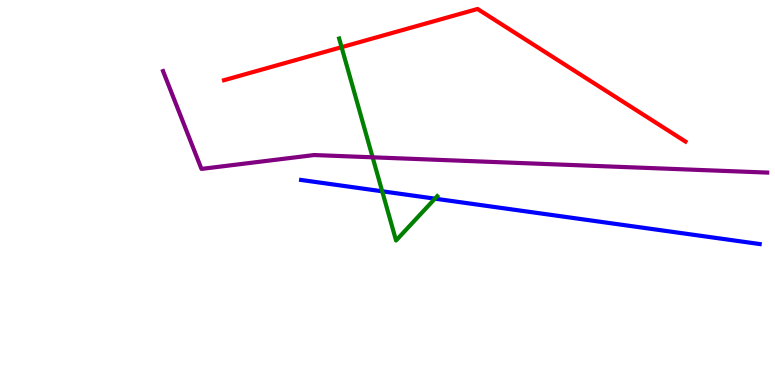[{'lines': ['blue', 'red'], 'intersections': []}, {'lines': ['green', 'red'], 'intersections': [{'x': 4.41, 'y': 8.77}]}, {'lines': ['purple', 'red'], 'intersections': []}, {'lines': ['blue', 'green'], 'intersections': [{'x': 4.93, 'y': 5.03}, {'x': 5.61, 'y': 4.84}]}, {'lines': ['blue', 'purple'], 'intersections': []}, {'lines': ['green', 'purple'], 'intersections': [{'x': 4.81, 'y': 5.91}]}]